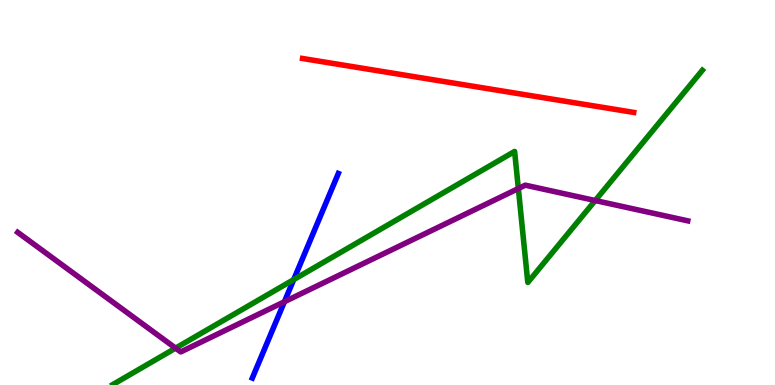[{'lines': ['blue', 'red'], 'intersections': []}, {'lines': ['green', 'red'], 'intersections': []}, {'lines': ['purple', 'red'], 'intersections': []}, {'lines': ['blue', 'green'], 'intersections': [{'x': 3.79, 'y': 2.74}]}, {'lines': ['blue', 'purple'], 'intersections': [{'x': 3.67, 'y': 2.16}]}, {'lines': ['green', 'purple'], 'intersections': [{'x': 2.27, 'y': 0.958}, {'x': 6.69, 'y': 5.1}, {'x': 7.68, 'y': 4.79}]}]